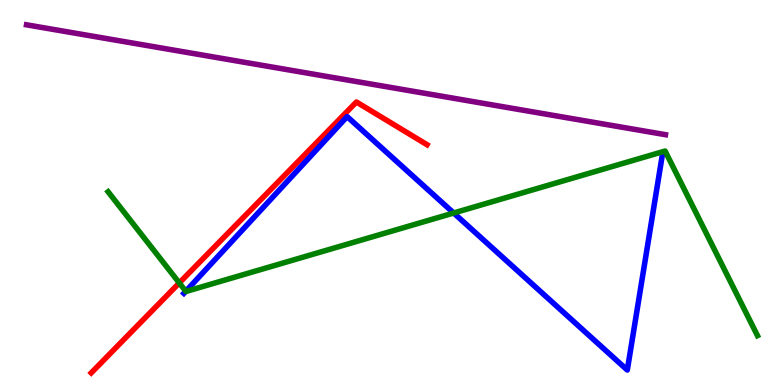[{'lines': ['blue', 'red'], 'intersections': []}, {'lines': ['green', 'red'], 'intersections': [{'x': 2.31, 'y': 2.65}]}, {'lines': ['purple', 'red'], 'intersections': []}, {'lines': ['blue', 'green'], 'intersections': [{'x': 2.4, 'y': 2.44}, {'x': 5.85, 'y': 4.47}]}, {'lines': ['blue', 'purple'], 'intersections': []}, {'lines': ['green', 'purple'], 'intersections': []}]